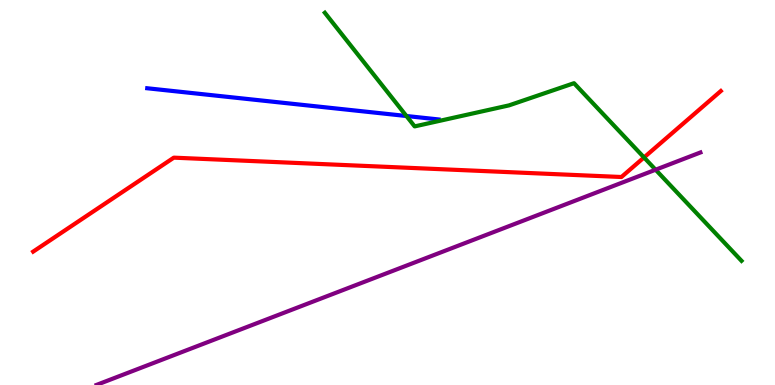[{'lines': ['blue', 'red'], 'intersections': []}, {'lines': ['green', 'red'], 'intersections': [{'x': 8.31, 'y': 5.91}]}, {'lines': ['purple', 'red'], 'intersections': []}, {'lines': ['blue', 'green'], 'intersections': [{'x': 5.24, 'y': 6.99}]}, {'lines': ['blue', 'purple'], 'intersections': []}, {'lines': ['green', 'purple'], 'intersections': [{'x': 8.46, 'y': 5.59}]}]